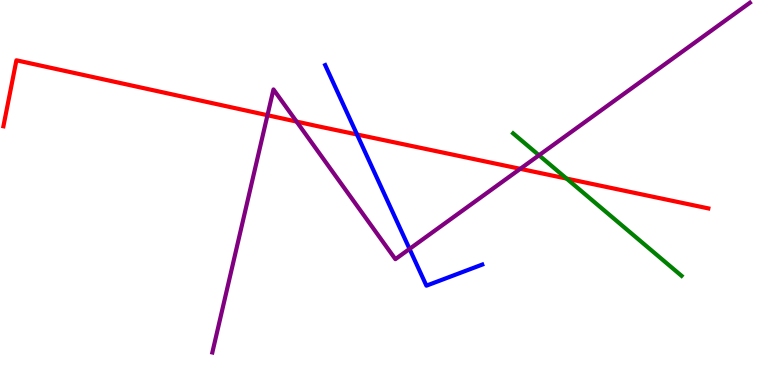[{'lines': ['blue', 'red'], 'intersections': [{'x': 4.61, 'y': 6.51}]}, {'lines': ['green', 'red'], 'intersections': [{'x': 7.31, 'y': 5.36}]}, {'lines': ['purple', 'red'], 'intersections': [{'x': 3.45, 'y': 7.01}, {'x': 3.83, 'y': 6.84}, {'x': 6.71, 'y': 5.61}]}, {'lines': ['blue', 'green'], 'intersections': []}, {'lines': ['blue', 'purple'], 'intersections': [{'x': 5.28, 'y': 3.53}]}, {'lines': ['green', 'purple'], 'intersections': [{'x': 6.95, 'y': 5.97}]}]